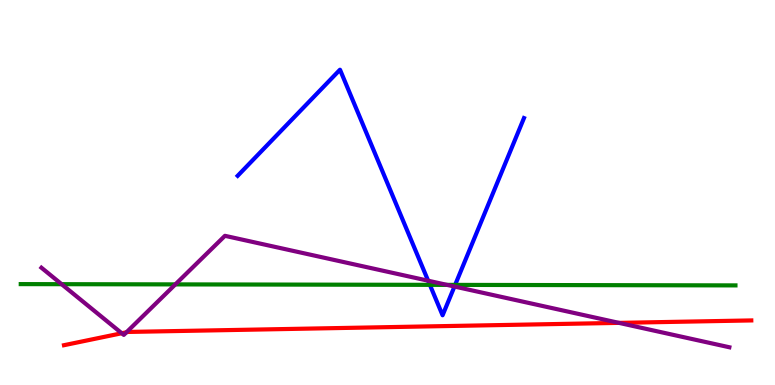[{'lines': ['blue', 'red'], 'intersections': []}, {'lines': ['green', 'red'], 'intersections': []}, {'lines': ['purple', 'red'], 'intersections': [{'x': 1.57, 'y': 1.34}, {'x': 1.63, 'y': 1.37}, {'x': 7.99, 'y': 1.61}]}, {'lines': ['blue', 'green'], 'intersections': [{'x': 5.55, 'y': 2.6}, {'x': 5.87, 'y': 2.6}]}, {'lines': ['blue', 'purple'], 'intersections': [{'x': 5.52, 'y': 2.71}, {'x': 5.86, 'y': 2.56}]}, {'lines': ['green', 'purple'], 'intersections': [{'x': 0.795, 'y': 2.62}, {'x': 2.26, 'y': 2.61}, {'x': 5.77, 'y': 2.6}]}]